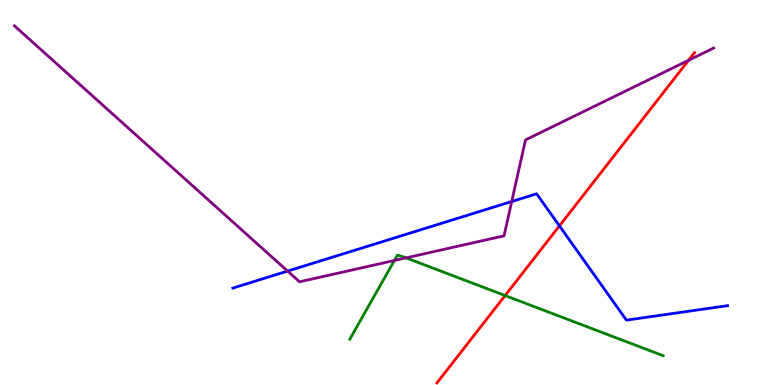[{'lines': ['blue', 'red'], 'intersections': [{'x': 7.22, 'y': 4.13}]}, {'lines': ['green', 'red'], 'intersections': [{'x': 6.52, 'y': 2.32}]}, {'lines': ['purple', 'red'], 'intersections': [{'x': 8.88, 'y': 8.43}]}, {'lines': ['blue', 'green'], 'intersections': []}, {'lines': ['blue', 'purple'], 'intersections': [{'x': 3.71, 'y': 2.96}, {'x': 6.6, 'y': 4.77}]}, {'lines': ['green', 'purple'], 'intersections': [{'x': 5.09, 'y': 3.23}, {'x': 5.24, 'y': 3.3}]}]